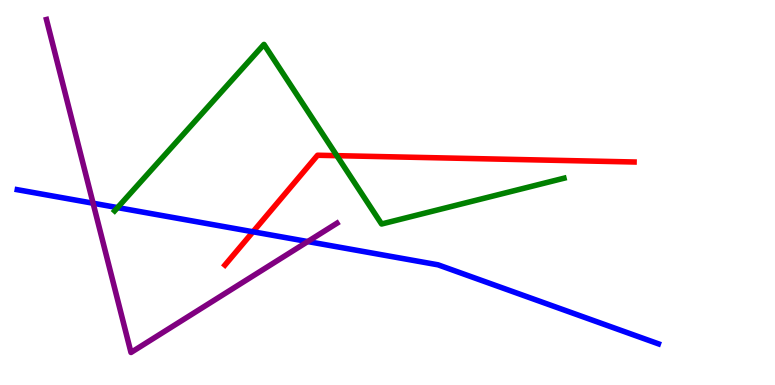[{'lines': ['blue', 'red'], 'intersections': [{'x': 3.26, 'y': 3.98}]}, {'lines': ['green', 'red'], 'intersections': [{'x': 4.35, 'y': 5.96}]}, {'lines': ['purple', 'red'], 'intersections': []}, {'lines': ['blue', 'green'], 'intersections': [{'x': 1.52, 'y': 4.61}]}, {'lines': ['blue', 'purple'], 'intersections': [{'x': 1.2, 'y': 4.72}, {'x': 3.97, 'y': 3.73}]}, {'lines': ['green', 'purple'], 'intersections': []}]